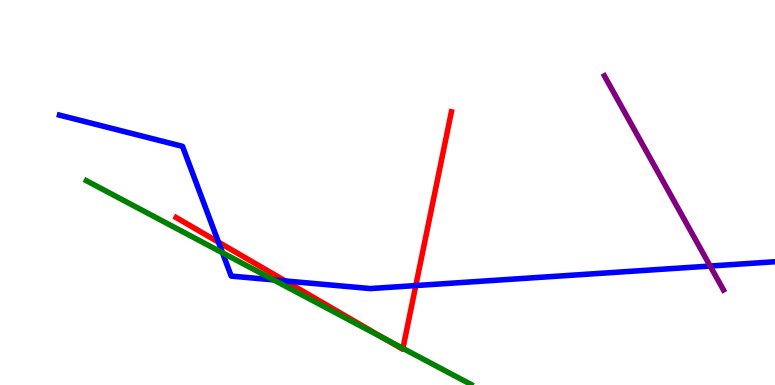[{'lines': ['blue', 'red'], 'intersections': [{'x': 2.82, 'y': 3.71}, {'x': 3.68, 'y': 2.7}, {'x': 5.37, 'y': 2.58}]}, {'lines': ['green', 'red'], 'intersections': [{'x': 4.95, 'y': 1.22}, {'x': 5.2, 'y': 0.951}]}, {'lines': ['purple', 'red'], 'intersections': []}, {'lines': ['blue', 'green'], 'intersections': [{'x': 2.87, 'y': 3.43}, {'x': 3.53, 'y': 2.73}]}, {'lines': ['blue', 'purple'], 'intersections': [{'x': 9.16, 'y': 3.09}]}, {'lines': ['green', 'purple'], 'intersections': []}]